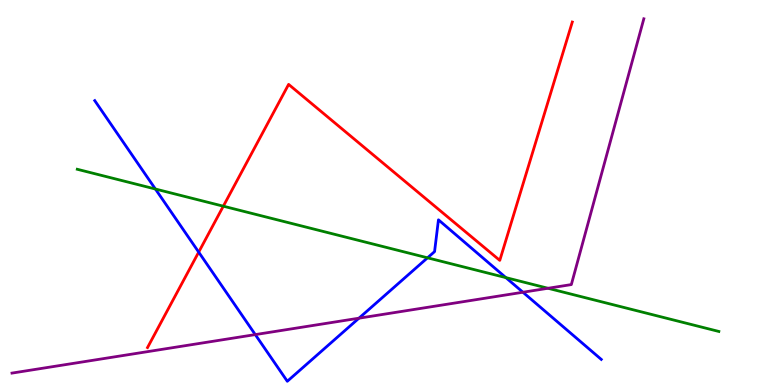[{'lines': ['blue', 'red'], 'intersections': [{'x': 2.56, 'y': 3.45}]}, {'lines': ['green', 'red'], 'intersections': [{'x': 2.88, 'y': 4.64}]}, {'lines': ['purple', 'red'], 'intersections': []}, {'lines': ['blue', 'green'], 'intersections': [{'x': 2.01, 'y': 5.09}, {'x': 5.52, 'y': 3.3}, {'x': 6.53, 'y': 2.79}]}, {'lines': ['blue', 'purple'], 'intersections': [{'x': 3.29, 'y': 1.31}, {'x': 4.63, 'y': 1.74}, {'x': 6.75, 'y': 2.41}]}, {'lines': ['green', 'purple'], 'intersections': [{'x': 7.07, 'y': 2.51}]}]